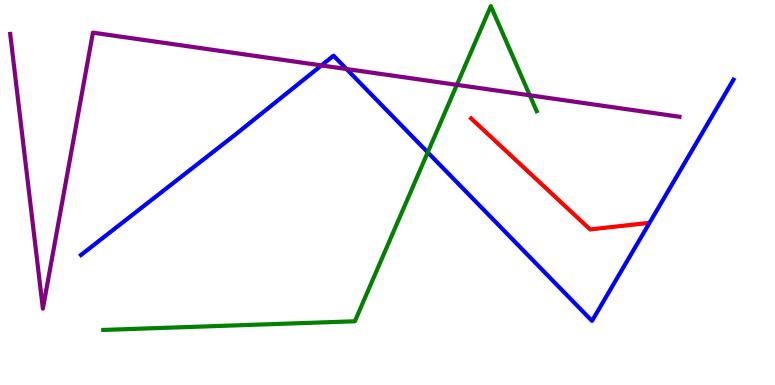[{'lines': ['blue', 'red'], 'intersections': []}, {'lines': ['green', 'red'], 'intersections': []}, {'lines': ['purple', 'red'], 'intersections': []}, {'lines': ['blue', 'green'], 'intersections': [{'x': 5.52, 'y': 6.04}]}, {'lines': ['blue', 'purple'], 'intersections': [{'x': 4.15, 'y': 8.3}, {'x': 4.47, 'y': 8.21}]}, {'lines': ['green', 'purple'], 'intersections': [{'x': 5.89, 'y': 7.8}, {'x': 6.84, 'y': 7.52}]}]